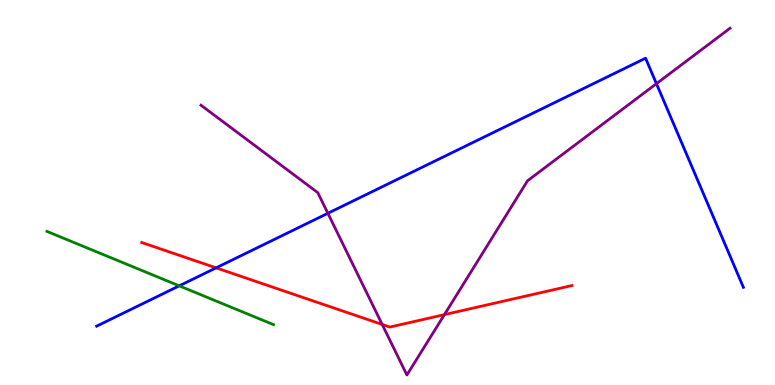[{'lines': ['blue', 'red'], 'intersections': [{'x': 2.79, 'y': 3.04}]}, {'lines': ['green', 'red'], 'intersections': []}, {'lines': ['purple', 'red'], 'intersections': [{'x': 4.93, 'y': 1.57}, {'x': 5.73, 'y': 1.83}]}, {'lines': ['blue', 'green'], 'intersections': [{'x': 2.31, 'y': 2.58}]}, {'lines': ['blue', 'purple'], 'intersections': [{'x': 4.23, 'y': 4.46}, {'x': 8.47, 'y': 7.83}]}, {'lines': ['green', 'purple'], 'intersections': []}]